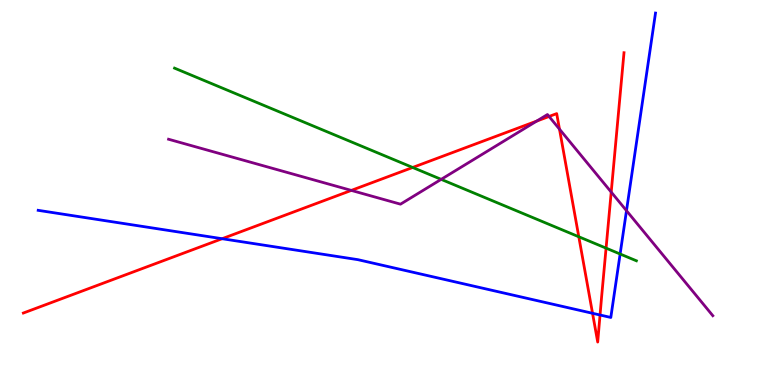[{'lines': ['blue', 'red'], 'intersections': [{'x': 2.87, 'y': 3.8}, {'x': 7.65, 'y': 1.86}, {'x': 7.74, 'y': 1.82}]}, {'lines': ['green', 'red'], 'intersections': [{'x': 5.32, 'y': 5.65}, {'x': 7.47, 'y': 3.85}, {'x': 7.82, 'y': 3.55}]}, {'lines': ['purple', 'red'], 'intersections': [{'x': 4.53, 'y': 5.05}, {'x': 6.92, 'y': 6.85}, {'x': 7.08, 'y': 6.97}, {'x': 7.22, 'y': 6.65}, {'x': 7.89, 'y': 5.01}]}, {'lines': ['blue', 'green'], 'intersections': [{'x': 8.0, 'y': 3.4}]}, {'lines': ['blue', 'purple'], 'intersections': [{'x': 8.08, 'y': 4.53}]}, {'lines': ['green', 'purple'], 'intersections': [{'x': 5.69, 'y': 5.34}]}]